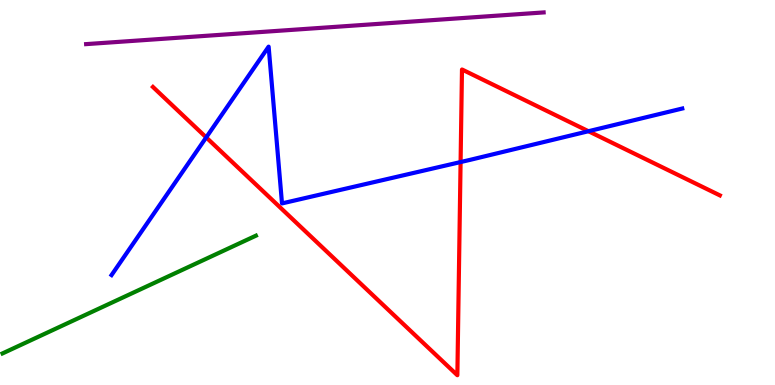[{'lines': ['blue', 'red'], 'intersections': [{'x': 2.66, 'y': 6.43}, {'x': 5.94, 'y': 5.79}, {'x': 7.59, 'y': 6.59}]}, {'lines': ['green', 'red'], 'intersections': []}, {'lines': ['purple', 'red'], 'intersections': []}, {'lines': ['blue', 'green'], 'intersections': []}, {'lines': ['blue', 'purple'], 'intersections': []}, {'lines': ['green', 'purple'], 'intersections': []}]